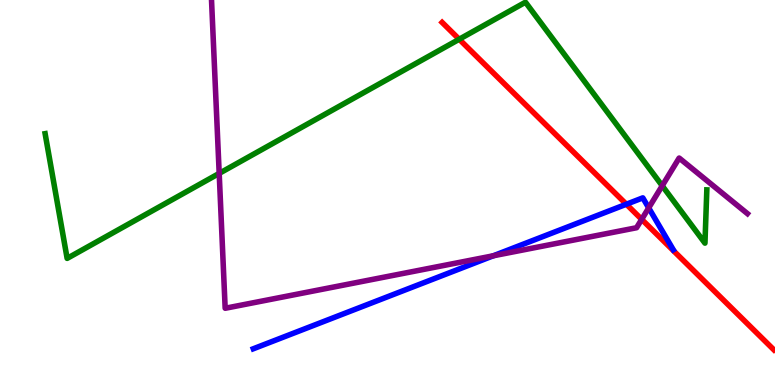[{'lines': ['blue', 'red'], 'intersections': [{'x': 8.08, 'y': 4.7}]}, {'lines': ['green', 'red'], 'intersections': [{'x': 5.93, 'y': 8.98}]}, {'lines': ['purple', 'red'], 'intersections': [{'x': 8.28, 'y': 4.3}]}, {'lines': ['blue', 'green'], 'intersections': []}, {'lines': ['blue', 'purple'], 'intersections': [{'x': 6.37, 'y': 3.36}, {'x': 8.37, 'y': 4.6}]}, {'lines': ['green', 'purple'], 'intersections': [{'x': 2.83, 'y': 5.5}, {'x': 8.54, 'y': 5.17}]}]